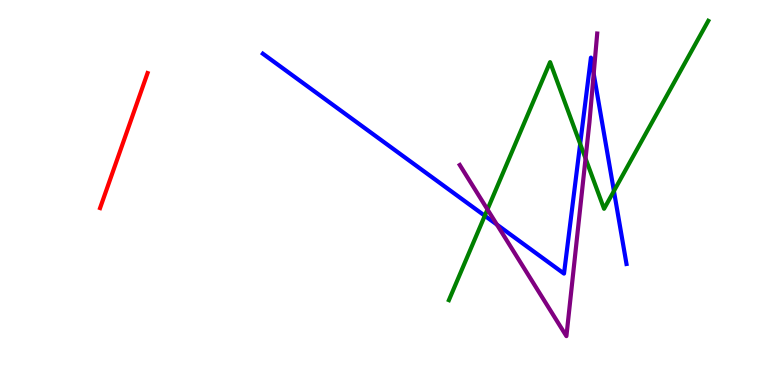[{'lines': ['blue', 'red'], 'intersections': []}, {'lines': ['green', 'red'], 'intersections': []}, {'lines': ['purple', 'red'], 'intersections': []}, {'lines': ['blue', 'green'], 'intersections': [{'x': 6.26, 'y': 4.4}, {'x': 7.49, 'y': 6.26}, {'x': 7.92, 'y': 5.04}]}, {'lines': ['blue', 'purple'], 'intersections': [{'x': 6.41, 'y': 4.17}, {'x': 7.66, 'y': 8.09}]}, {'lines': ['green', 'purple'], 'intersections': [{'x': 6.29, 'y': 4.56}, {'x': 7.56, 'y': 5.88}]}]